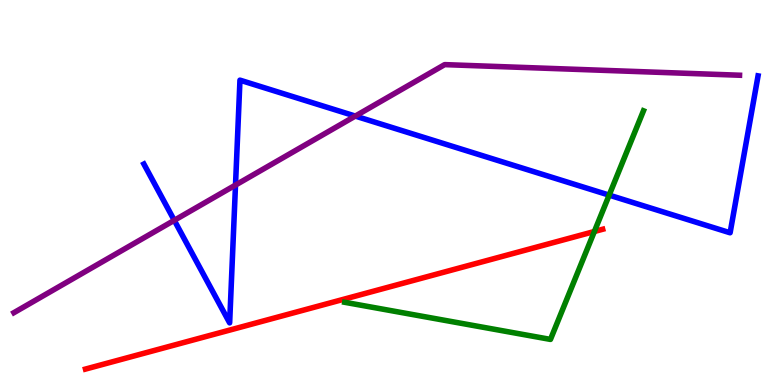[{'lines': ['blue', 'red'], 'intersections': []}, {'lines': ['green', 'red'], 'intersections': [{'x': 7.67, 'y': 3.99}]}, {'lines': ['purple', 'red'], 'intersections': []}, {'lines': ['blue', 'green'], 'intersections': [{'x': 7.86, 'y': 4.93}]}, {'lines': ['blue', 'purple'], 'intersections': [{'x': 2.25, 'y': 4.28}, {'x': 3.04, 'y': 5.19}, {'x': 4.58, 'y': 6.99}]}, {'lines': ['green', 'purple'], 'intersections': []}]